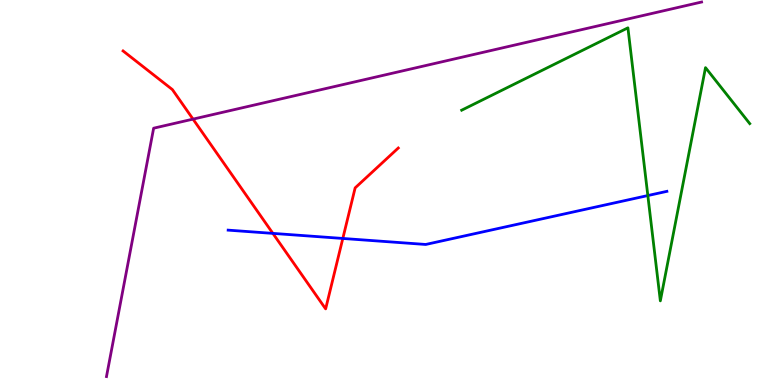[{'lines': ['blue', 'red'], 'intersections': [{'x': 3.52, 'y': 3.94}, {'x': 4.42, 'y': 3.81}]}, {'lines': ['green', 'red'], 'intersections': []}, {'lines': ['purple', 'red'], 'intersections': [{'x': 2.49, 'y': 6.91}]}, {'lines': ['blue', 'green'], 'intersections': [{'x': 8.36, 'y': 4.92}]}, {'lines': ['blue', 'purple'], 'intersections': []}, {'lines': ['green', 'purple'], 'intersections': []}]